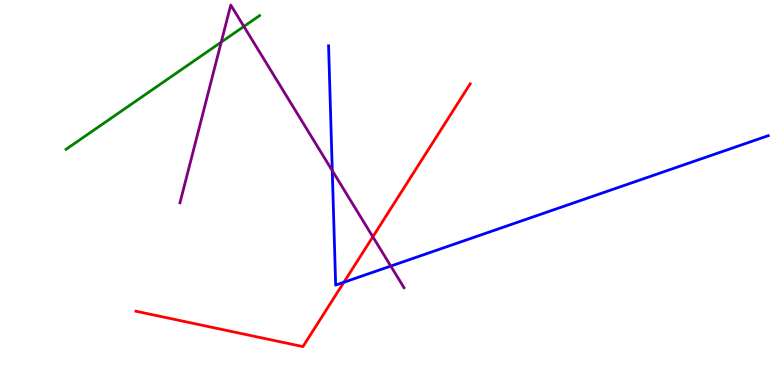[{'lines': ['blue', 'red'], 'intersections': [{'x': 4.44, 'y': 2.67}]}, {'lines': ['green', 'red'], 'intersections': []}, {'lines': ['purple', 'red'], 'intersections': [{'x': 4.81, 'y': 3.85}]}, {'lines': ['blue', 'green'], 'intersections': []}, {'lines': ['blue', 'purple'], 'intersections': [{'x': 4.29, 'y': 5.57}, {'x': 5.04, 'y': 3.09}]}, {'lines': ['green', 'purple'], 'intersections': [{'x': 2.85, 'y': 8.91}, {'x': 3.15, 'y': 9.31}]}]